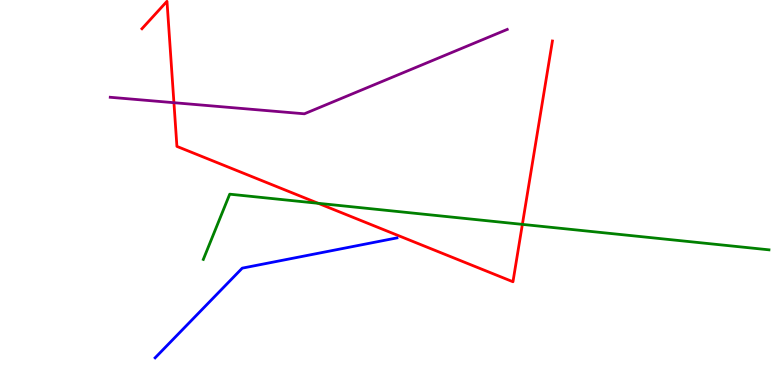[{'lines': ['blue', 'red'], 'intersections': []}, {'lines': ['green', 'red'], 'intersections': [{'x': 4.11, 'y': 4.72}, {'x': 6.74, 'y': 4.17}]}, {'lines': ['purple', 'red'], 'intersections': [{'x': 2.24, 'y': 7.33}]}, {'lines': ['blue', 'green'], 'intersections': []}, {'lines': ['blue', 'purple'], 'intersections': []}, {'lines': ['green', 'purple'], 'intersections': []}]